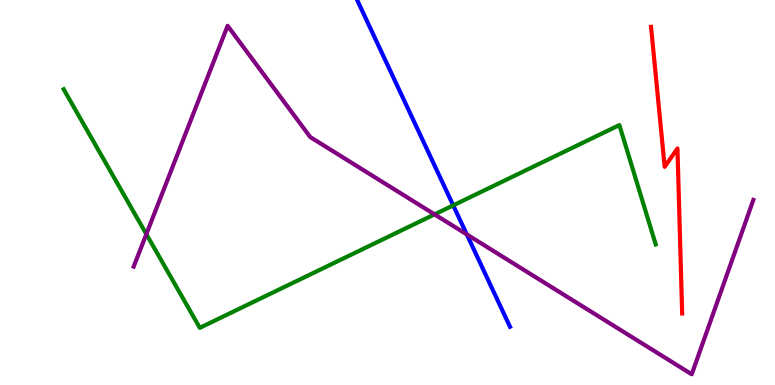[{'lines': ['blue', 'red'], 'intersections': []}, {'lines': ['green', 'red'], 'intersections': []}, {'lines': ['purple', 'red'], 'intersections': []}, {'lines': ['blue', 'green'], 'intersections': [{'x': 5.85, 'y': 4.67}]}, {'lines': ['blue', 'purple'], 'intersections': [{'x': 6.02, 'y': 3.91}]}, {'lines': ['green', 'purple'], 'intersections': [{'x': 1.89, 'y': 3.92}, {'x': 5.61, 'y': 4.43}]}]